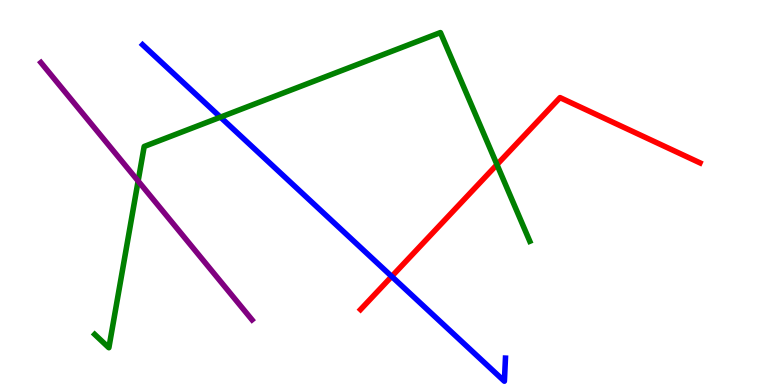[{'lines': ['blue', 'red'], 'intersections': [{'x': 5.05, 'y': 2.82}]}, {'lines': ['green', 'red'], 'intersections': [{'x': 6.41, 'y': 5.72}]}, {'lines': ['purple', 'red'], 'intersections': []}, {'lines': ['blue', 'green'], 'intersections': [{'x': 2.84, 'y': 6.96}]}, {'lines': ['blue', 'purple'], 'intersections': []}, {'lines': ['green', 'purple'], 'intersections': [{'x': 1.78, 'y': 5.3}]}]